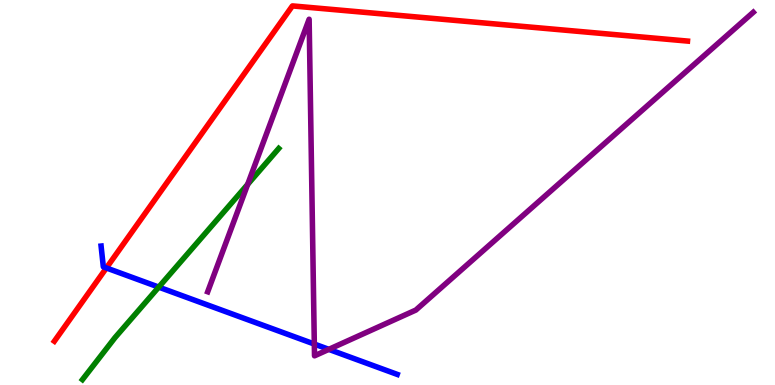[{'lines': ['blue', 'red'], 'intersections': [{'x': 1.37, 'y': 3.04}]}, {'lines': ['green', 'red'], 'intersections': []}, {'lines': ['purple', 'red'], 'intersections': []}, {'lines': ['blue', 'green'], 'intersections': [{'x': 2.05, 'y': 2.54}]}, {'lines': ['blue', 'purple'], 'intersections': [{'x': 4.06, 'y': 1.06}, {'x': 4.24, 'y': 0.926}]}, {'lines': ['green', 'purple'], 'intersections': [{'x': 3.2, 'y': 5.21}]}]